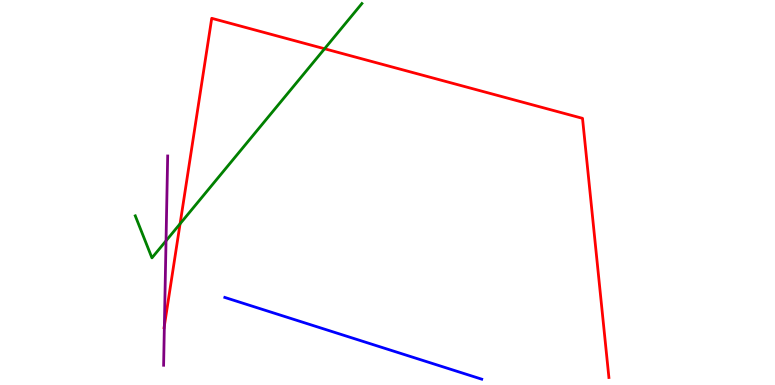[{'lines': ['blue', 'red'], 'intersections': []}, {'lines': ['green', 'red'], 'intersections': [{'x': 2.32, 'y': 4.19}, {'x': 4.19, 'y': 8.73}]}, {'lines': ['purple', 'red'], 'intersections': [{'x': 2.12, 'y': 1.54}]}, {'lines': ['blue', 'green'], 'intersections': []}, {'lines': ['blue', 'purple'], 'intersections': []}, {'lines': ['green', 'purple'], 'intersections': [{'x': 2.14, 'y': 3.75}]}]